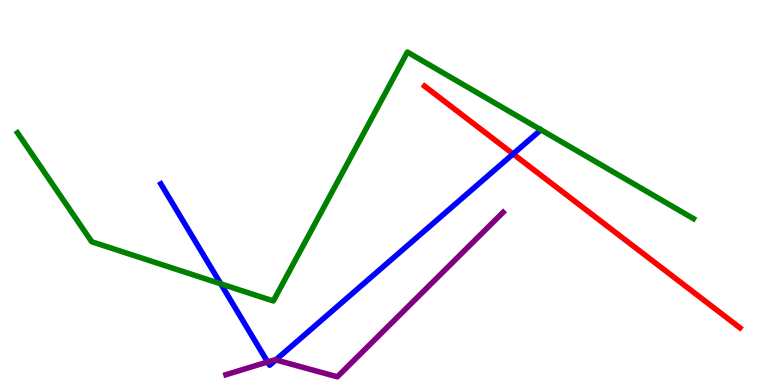[{'lines': ['blue', 'red'], 'intersections': [{'x': 6.62, 'y': 6.0}]}, {'lines': ['green', 'red'], 'intersections': []}, {'lines': ['purple', 'red'], 'intersections': []}, {'lines': ['blue', 'green'], 'intersections': [{'x': 2.85, 'y': 2.63}]}, {'lines': ['blue', 'purple'], 'intersections': [{'x': 3.45, 'y': 0.598}, {'x': 3.56, 'y': 0.652}]}, {'lines': ['green', 'purple'], 'intersections': []}]